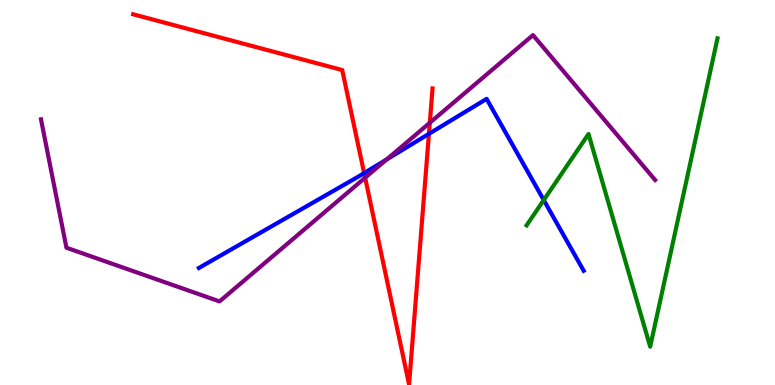[{'lines': ['blue', 'red'], 'intersections': [{'x': 4.7, 'y': 5.5}, {'x': 5.53, 'y': 6.52}]}, {'lines': ['green', 'red'], 'intersections': []}, {'lines': ['purple', 'red'], 'intersections': [{'x': 4.71, 'y': 5.38}, {'x': 5.55, 'y': 6.81}]}, {'lines': ['blue', 'green'], 'intersections': [{'x': 7.02, 'y': 4.8}]}, {'lines': ['blue', 'purple'], 'intersections': [{'x': 4.99, 'y': 5.86}]}, {'lines': ['green', 'purple'], 'intersections': []}]